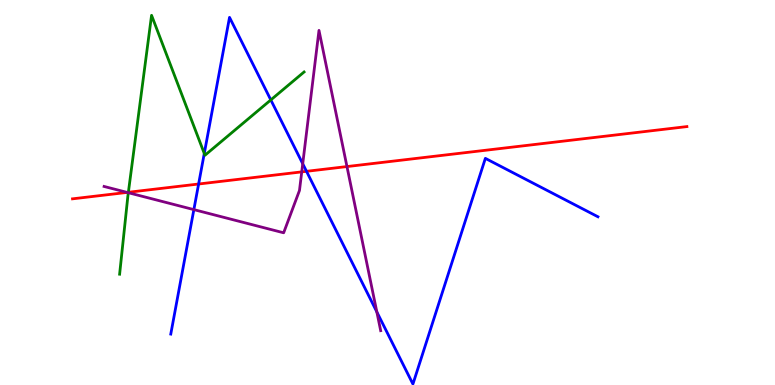[{'lines': ['blue', 'red'], 'intersections': [{'x': 2.56, 'y': 5.22}, {'x': 3.96, 'y': 5.55}]}, {'lines': ['green', 'red'], 'intersections': [{'x': 1.66, 'y': 5.01}]}, {'lines': ['purple', 'red'], 'intersections': [{'x': 1.64, 'y': 5.0}, {'x': 3.89, 'y': 5.54}, {'x': 4.48, 'y': 5.67}]}, {'lines': ['blue', 'green'], 'intersections': [{'x': 2.64, 'y': 6.01}, {'x': 3.49, 'y': 7.4}]}, {'lines': ['blue', 'purple'], 'intersections': [{'x': 2.5, 'y': 4.56}, {'x': 3.91, 'y': 5.75}, {'x': 4.86, 'y': 1.9}]}, {'lines': ['green', 'purple'], 'intersections': [{'x': 1.66, 'y': 4.99}]}]